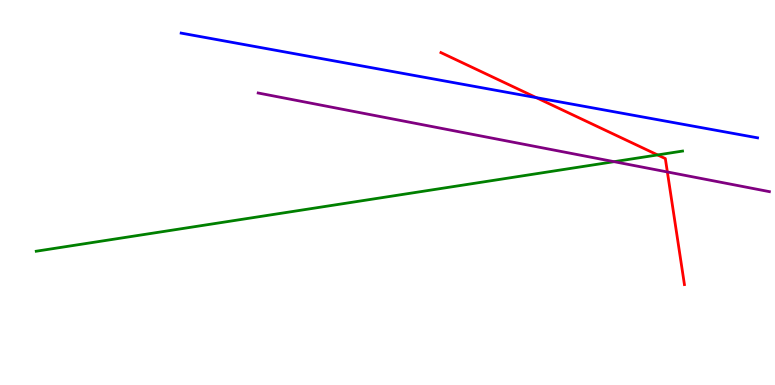[{'lines': ['blue', 'red'], 'intersections': [{'x': 6.92, 'y': 7.46}]}, {'lines': ['green', 'red'], 'intersections': [{'x': 8.49, 'y': 5.98}]}, {'lines': ['purple', 'red'], 'intersections': [{'x': 8.61, 'y': 5.53}]}, {'lines': ['blue', 'green'], 'intersections': []}, {'lines': ['blue', 'purple'], 'intersections': []}, {'lines': ['green', 'purple'], 'intersections': [{'x': 7.92, 'y': 5.8}]}]